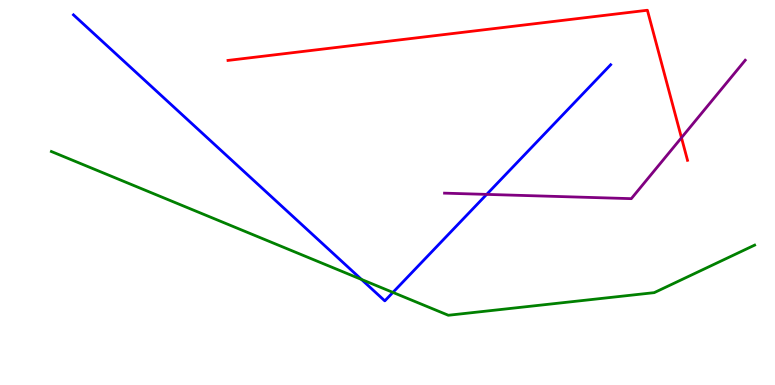[{'lines': ['blue', 'red'], 'intersections': []}, {'lines': ['green', 'red'], 'intersections': []}, {'lines': ['purple', 'red'], 'intersections': [{'x': 8.79, 'y': 6.42}]}, {'lines': ['blue', 'green'], 'intersections': [{'x': 4.66, 'y': 2.74}, {'x': 5.07, 'y': 2.41}]}, {'lines': ['blue', 'purple'], 'intersections': [{'x': 6.28, 'y': 4.95}]}, {'lines': ['green', 'purple'], 'intersections': []}]